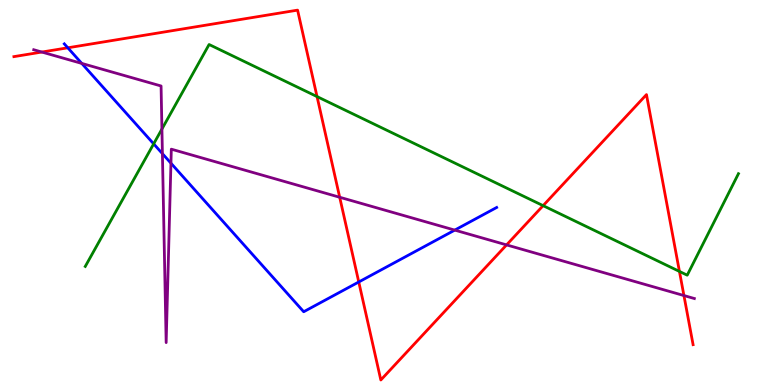[{'lines': ['blue', 'red'], 'intersections': [{'x': 0.875, 'y': 8.76}, {'x': 4.63, 'y': 2.68}]}, {'lines': ['green', 'red'], 'intersections': [{'x': 4.09, 'y': 7.49}, {'x': 7.01, 'y': 4.66}, {'x': 8.77, 'y': 2.95}]}, {'lines': ['purple', 'red'], 'intersections': [{'x': 0.54, 'y': 8.65}, {'x': 4.38, 'y': 4.88}, {'x': 6.54, 'y': 3.64}, {'x': 8.82, 'y': 2.32}]}, {'lines': ['blue', 'green'], 'intersections': [{'x': 1.98, 'y': 6.26}]}, {'lines': ['blue', 'purple'], 'intersections': [{'x': 1.06, 'y': 8.35}, {'x': 2.1, 'y': 6.01}, {'x': 2.21, 'y': 5.76}, {'x': 5.87, 'y': 4.02}]}, {'lines': ['green', 'purple'], 'intersections': [{'x': 2.09, 'y': 6.65}]}]